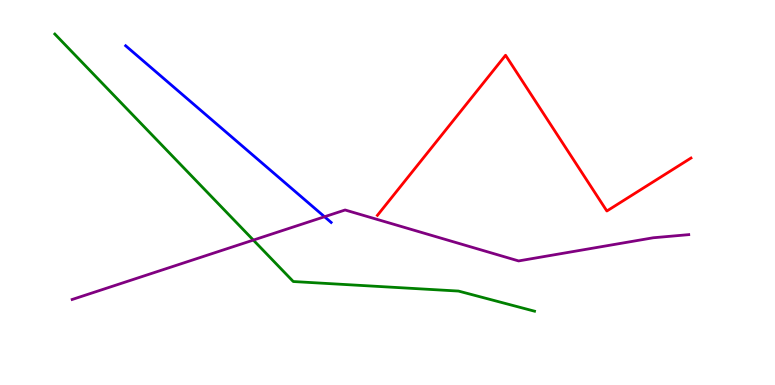[{'lines': ['blue', 'red'], 'intersections': []}, {'lines': ['green', 'red'], 'intersections': []}, {'lines': ['purple', 'red'], 'intersections': []}, {'lines': ['blue', 'green'], 'intersections': []}, {'lines': ['blue', 'purple'], 'intersections': [{'x': 4.19, 'y': 4.37}]}, {'lines': ['green', 'purple'], 'intersections': [{'x': 3.27, 'y': 3.76}]}]